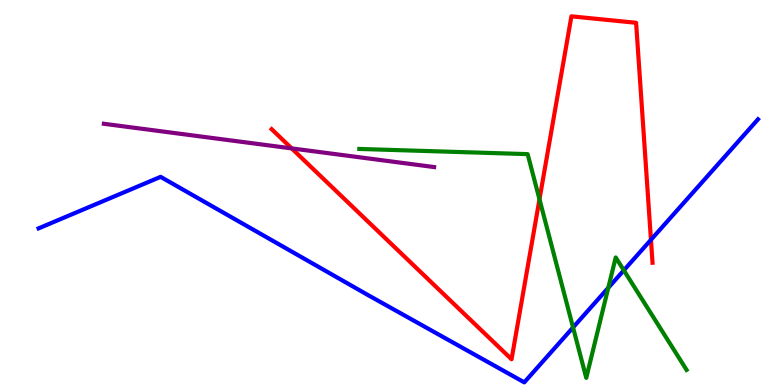[{'lines': ['blue', 'red'], 'intersections': [{'x': 8.4, 'y': 3.77}]}, {'lines': ['green', 'red'], 'intersections': [{'x': 6.96, 'y': 4.82}]}, {'lines': ['purple', 'red'], 'intersections': [{'x': 3.76, 'y': 6.15}]}, {'lines': ['blue', 'green'], 'intersections': [{'x': 7.39, 'y': 1.49}, {'x': 7.85, 'y': 2.52}, {'x': 8.05, 'y': 2.98}]}, {'lines': ['blue', 'purple'], 'intersections': []}, {'lines': ['green', 'purple'], 'intersections': []}]